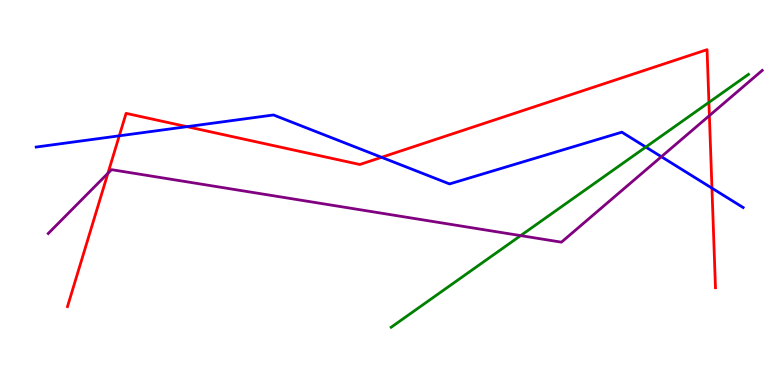[{'lines': ['blue', 'red'], 'intersections': [{'x': 1.54, 'y': 6.47}, {'x': 2.41, 'y': 6.71}, {'x': 4.92, 'y': 5.91}, {'x': 9.19, 'y': 5.11}]}, {'lines': ['green', 'red'], 'intersections': [{'x': 9.15, 'y': 7.34}]}, {'lines': ['purple', 'red'], 'intersections': [{'x': 1.39, 'y': 5.5}, {'x': 9.15, 'y': 7.0}]}, {'lines': ['blue', 'green'], 'intersections': [{'x': 8.33, 'y': 6.18}]}, {'lines': ['blue', 'purple'], 'intersections': [{'x': 8.53, 'y': 5.93}]}, {'lines': ['green', 'purple'], 'intersections': [{'x': 6.72, 'y': 3.88}]}]